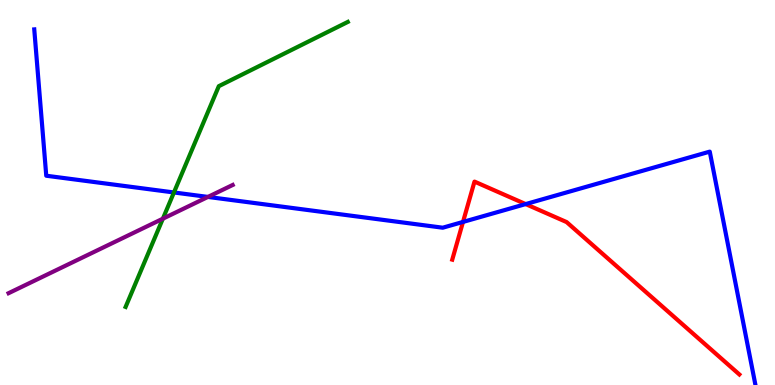[{'lines': ['blue', 'red'], 'intersections': [{'x': 5.97, 'y': 4.24}, {'x': 6.78, 'y': 4.7}]}, {'lines': ['green', 'red'], 'intersections': []}, {'lines': ['purple', 'red'], 'intersections': []}, {'lines': ['blue', 'green'], 'intersections': [{'x': 2.24, 'y': 5.0}]}, {'lines': ['blue', 'purple'], 'intersections': [{'x': 2.68, 'y': 4.89}]}, {'lines': ['green', 'purple'], 'intersections': [{'x': 2.1, 'y': 4.32}]}]